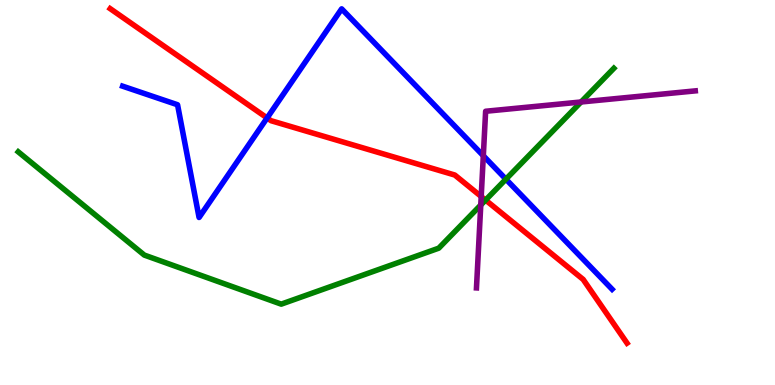[{'lines': ['blue', 'red'], 'intersections': [{'x': 3.45, 'y': 6.94}]}, {'lines': ['green', 'red'], 'intersections': [{'x': 6.27, 'y': 4.8}]}, {'lines': ['purple', 'red'], 'intersections': [{'x': 6.21, 'y': 4.9}]}, {'lines': ['blue', 'green'], 'intersections': [{'x': 6.53, 'y': 5.35}]}, {'lines': ['blue', 'purple'], 'intersections': [{'x': 6.24, 'y': 5.95}]}, {'lines': ['green', 'purple'], 'intersections': [{'x': 6.2, 'y': 4.68}, {'x': 7.5, 'y': 7.35}]}]